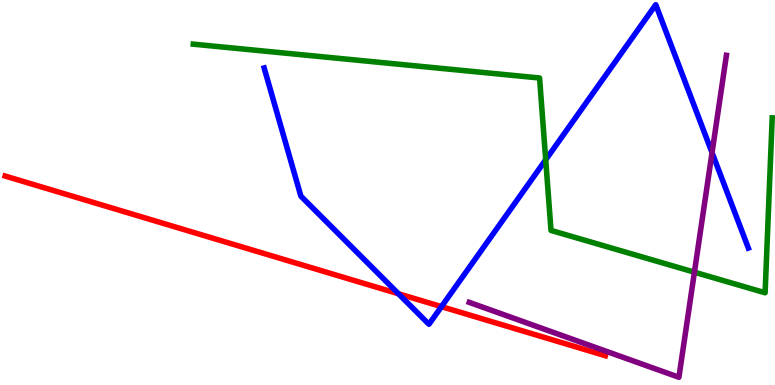[{'lines': ['blue', 'red'], 'intersections': [{'x': 5.14, 'y': 2.37}, {'x': 5.7, 'y': 2.04}]}, {'lines': ['green', 'red'], 'intersections': []}, {'lines': ['purple', 'red'], 'intersections': []}, {'lines': ['blue', 'green'], 'intersections': [{'x': 7.04, 'y': 5.85}]}, {'lines': ['blue', 'purple'], 'intersections': [{'x': 9.19, 'y': 6.04}]}, {'lines': ['green', 'purple'], 'intersections': [{'x': 8.96, 'y': 2.93}]}]